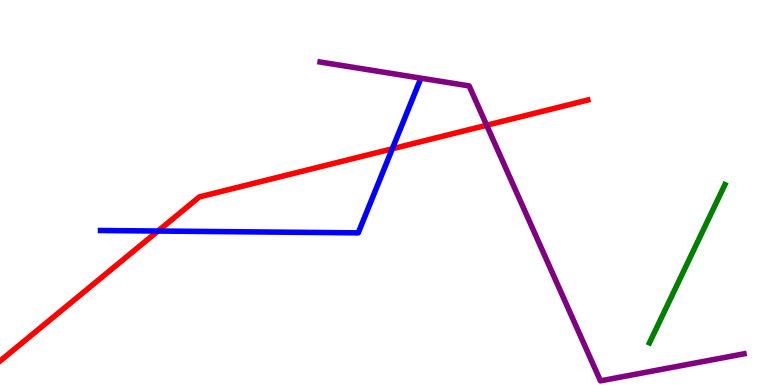[{'lines': ['blue', 'red'], 'intersections': [{'x': 2.04, 'y': 4.0}, {'x': 5.06, 'y': 6.14}]}, {'lines': ['green', 'red'], 'intersections': []}, {'lines': ['purple', 'red'], 'intersections': [{'x': 6.28, 'y': 6.75}]}, {'lines': ['blue', 'green'], 'intersections': []}, {'lines': ['blue', 'purple'], 'intersections': []}, {'lines': ['green', 'purple'], 'intersections': []}]